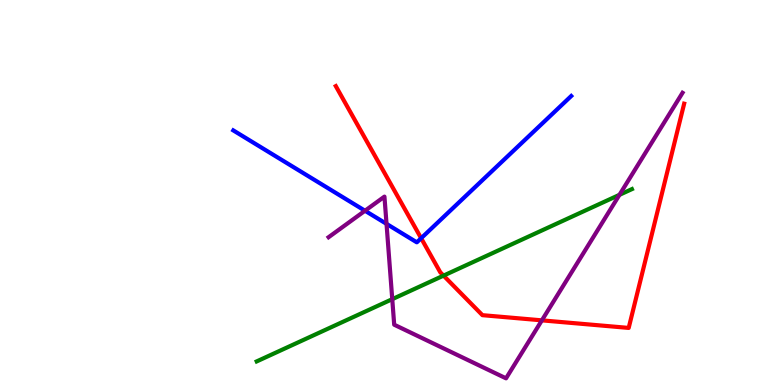[{'lines': ['blue', 'red'], 'intersections': [{'x': 5.43, 'y': 3.81}]}, {'lines': ['green', 'red'], 'intersections': [{'x': 5.72, 'y': 2.84}]}, {'lines': ['purple', 'red'], 'intersections': [{'x': 6.99, 'y': 1.68}]}, {'lines': ['blue', 'green'], 'intersections': []}, {'lines': ['blue', 'purple'], 'intersections': [{'x': 4.71, 'y': 4.53}, {'x': 4.99, 'y': 4.19}]}, {'lines': ['green', 'purple'], 'intersections': [{'x': 5.06, 'y': 2.23}, {'x': 7.99, 'y': 4.94}]}]